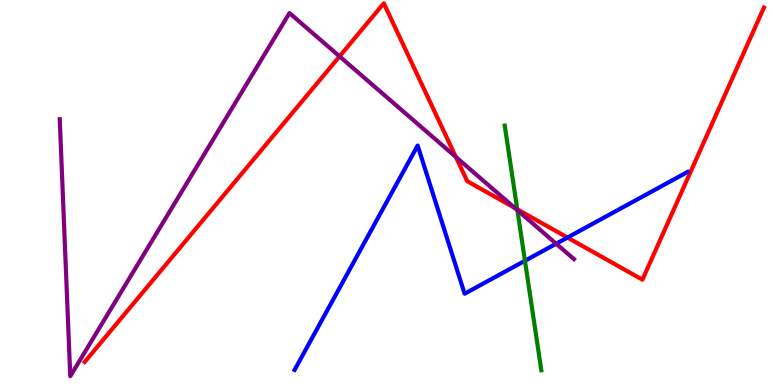[{'lines': ['blue', 'red'], 'intersections': [{'x': 7.32, 'y': 3.83}]}, {'lines': ['green', 'red'], 'intersections': [{'x': 6.67, 'y': 4.56}]}, {'lines': ['purple', 'red'], 'intersections': [{'x': 4.38, 'y': 8.54}, {'x': 5.88, 'y': 5.92}, {'x': 6.64, 'y': 4.6}]}, {'lines': ['blue', 'green'], 'intersections': [{'x': 6.77, 'y': 3.23}]}, {'lines': ['blue', 'purple'], 'intersections': [{'x': 7.18, 'y': 3.67}]}, {'lines': ['green', 'purple'], 'intersections': [{'x': 6.68, 'y': 4.54}]}]